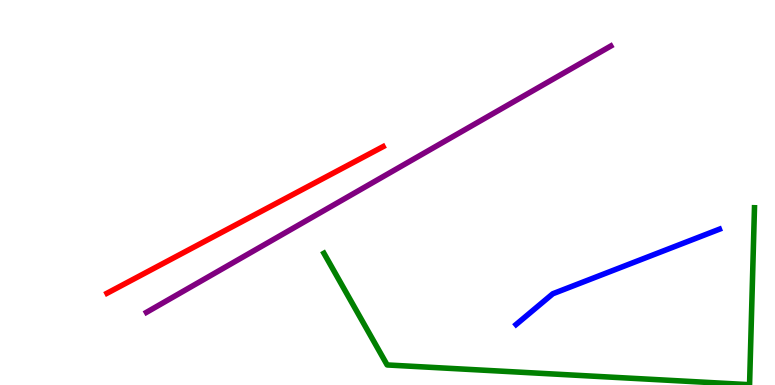[{'lines': ['blue', 'red'], 'intersections': []}, {'lines': ['green', 'red'], 'intersections': []}, {'lines': ['purple', 'red'], 'intersections': []}, {'lines': ['blue', 'green'], 'intersections': []}, {'lines': ['blue', 'purple'], 'intersections': []}, {'lines': ['green', 'purple'], 'intersections': []}]